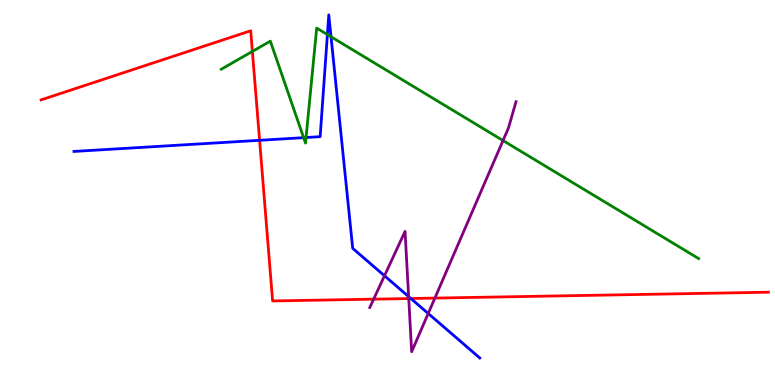[{'lines': ['blue', 'red'], 'intersections': [{'x': 3.35, 'y': 6.36}, {'x': 5.3, 'y': 2.25}]}, {'lines': ['green', 'red'], 'intersections': [{'x': 3.26, 'y': 8.66}]}, {'lines': ['purple', 'red'], 'intersections': [{'x': 4.82, 'y': 2.23}, {'x': 5.27, 'y': 2.25}, {'x': 5.61, 'y': 2.26}]}, {'lines': ['blue', 'green'], 'intersections': [{'x': 3.92, 'y': 6.42}, {'x': 3.95, 'y': 6.43}, {'x': 4.22, 'y': 9.1}, {'x': 4.27, 'y': 9.05}]}, {'lines': ['blue', 'purple'], 'intersections': [{'x': 4.96, 'y': 2.84}, {'x': 5.27, 'y': 2.3}, {'x': 5.53, 'y': 1.86}]}, {'lines': ['green', 'purple'], 'intersections': [{'x': 6.49, 'y': 6.35}]}]